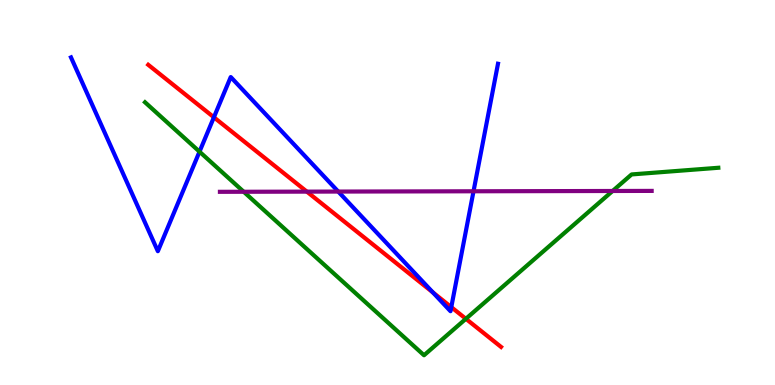[{'lines': ['blue', 'red'], 'intersections': [{'x': 2.76, 'y': 6.95}, {'x': 5.58, 'y': 2.41}, {'x': 5.82, 'y': 2.02}]}, {'lines': ['green', 'red'], 'intersections': [{'x': 6.01, 'y': 1.72}]}, {'lines': ['purple', 'red'], 'intersections': [{'x': 3.96, 'y': 5.02}]}, {'lines': ['blue', 'green'], 'intersections': [{'x': 2.57, 'y': 6.06}]}, {'lines': ['blue', 'purple'], 'intersections': [{'x': 4.36, 'y': 5.02}, {'x': 6.11, 'y': 5.03}]}, {'lines': ['green', 'purple'], 'intersections': [{'x': 3.14, 'y': 5.02}, {'x': 7.9, 'y': 5.04}]}]